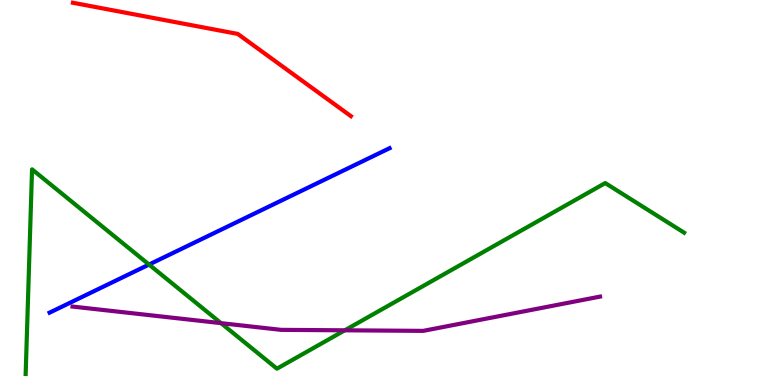[{'lines': ['blue', 'red'], 'intersections': []}, {'lines': ['green', 'red'], 'intersections': []}, {'lines': ['purple', 'red'], 'intersections': []}, {'lines': ['blue', 'green'], 'intersections': [{'x': 1.92, 'y': 3.13}]}, {'lines': ['blue', 'purple'], 'intersections': []}, {'lines': ['green', 'purple'], 'intersections': [{'x': 2.85, 'y': 1.61}, {'x': 4.45, 'y': 1.42}]}]